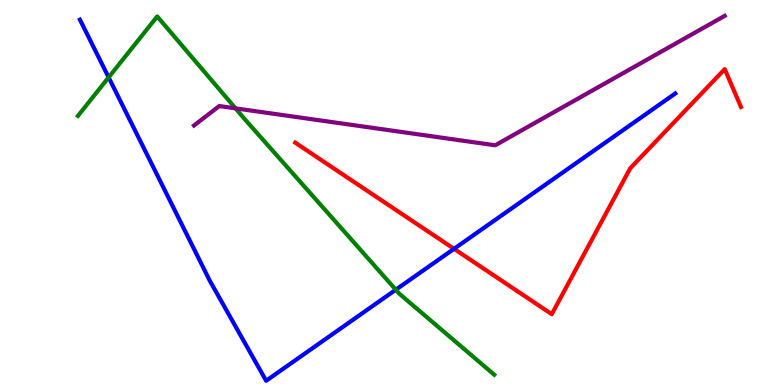[{'lines': ['blue', 'red'], 'intersections': [{'x': 5.86, 'y': 3.54}]}, {'lines': ['green', 'red'], 'intersections': []}, {'lines': ['purple', 'red'], 'intersections': []}, {'lines': ['blue', 'green'], 'intersections': [{'x': 1.4, 'y': 7.99}, {'x': 5.11, 'y': 2.47}]}, {'lines': ['blue', 'purple'], 'intersections': []}, {'lines': ['green', 'purple'], 'intersections': [{'x': 3.04, 'y': 7.19}]}]